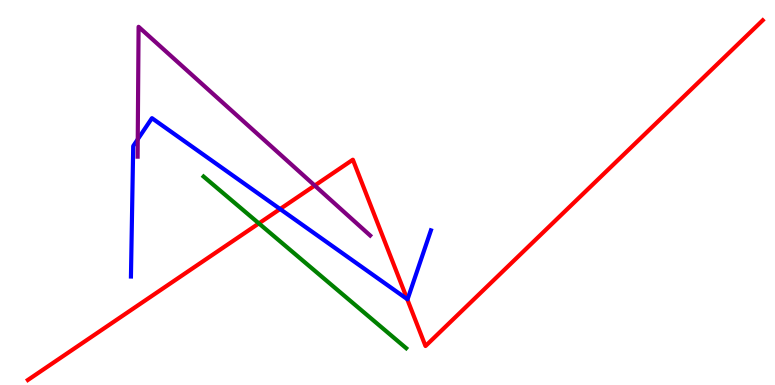[{'lines': ['blue', 'red'], 'intersections': [{'x': 3.61, 'y': 4.57}, {'x': 5.25, 'y': 2.23}]}, {'lines': ['green', 'red'], 'intersections': [{'x': 3.34, 'y': 4.2}]}, {'lines': ['purple', 'red'], 'intersections': [{'x': 4.06, 'y': 5.18}]}, {'lines': ['blue', 'green'], 'intersections': []}, {'lines': ['blue', 'purple'], 'intersections': [{'x': 1.78, 'y': 6.38}]}, {'lines': ['green', 'purple'], 'intersections': []}]